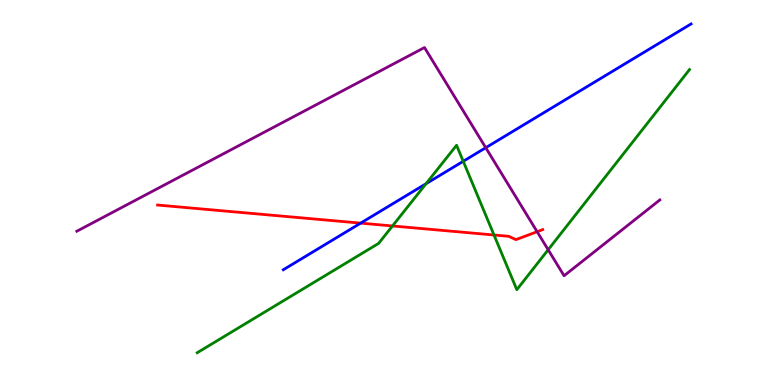[{'lines': ['blue', 'red'], 'intersections': [{'x': 4.65, 'y': 4.2}]}, {'lines': ['green', 'red'], 'intersections': [{'x': 5.06, 'y': 4.13}, {'x': 6.37, 'y': 3.9}]}, {'lines': ['purple', 'red'], 'intersections': [{'x': 6.93, 'y': 3.98}]}, {'lines': ['blue', 'green'], 'intersections': [{'x': 5.5, 'y': 5.23}, {'x': 5.98, 'y': 5.81}]}, {'lines': ['blue', 'purple'], 'intersections': [{'x': 6.27, 'y': 6.16}]}, {'lines': ['green', 'purple'], 'intersections': [{'x': 7.07, 'y': 3.51}]}]